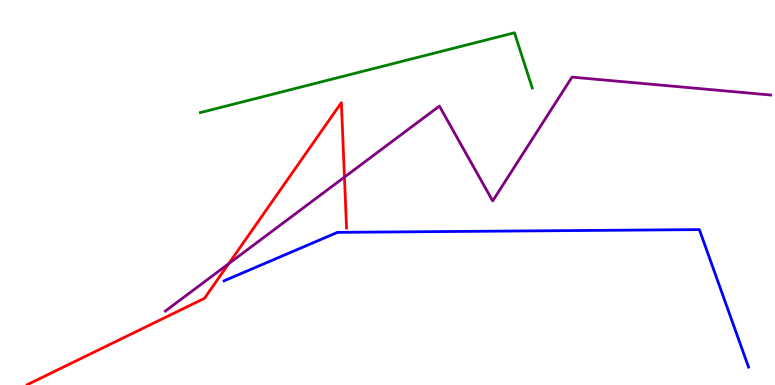[{'lines': ['blue', 'red'], 'intersections': []}, {'lines': ['green', 'red'], 'intersections': []}, {'lines': ['purple', 'red'], 'intersections': [{'x': 2.95, 'y': 3.15}, {'x': 4.44, 'y': 5.4}]}, {'lines': ['blue', 'green'], 'intersections': []}, {'lines': ['blue', 'purple'], 'intersections': []}, {'lines': ['green', 'purple'], 'intersections': []}]